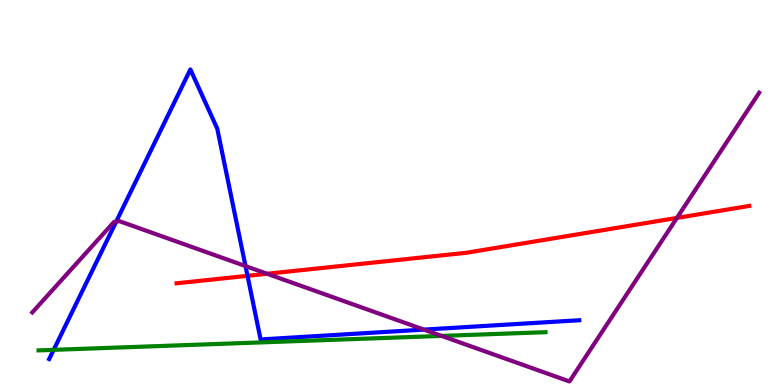[{'lines': ['blue', 'red'], 'intersections': [{'x': 3.19, 'y': 2.84}]}, {'lines': ['green', 'red'], 'intersections': []}, {'lines': ['purple', 'red'], 'intersections': [{'x': 3.45, 'y': 2.89}, {'x': 8.73, 'y': 4.34}]}, {'lines': ['blue', 'green'], 'intersections': [{'x': 0.692, 'y': 0.913}]}, {'lines': ['blue', 'purple'], 'intersections': [{'x': 1.5, 'y': 4.24}, {'x': 3.17, 'y': 3.09}, {'x': 5.47, 'y': 1.44}]}, {'lines': ['green', 'purple'], 'intersections': [{'x': 5.7, 'y': 1.27}]}]